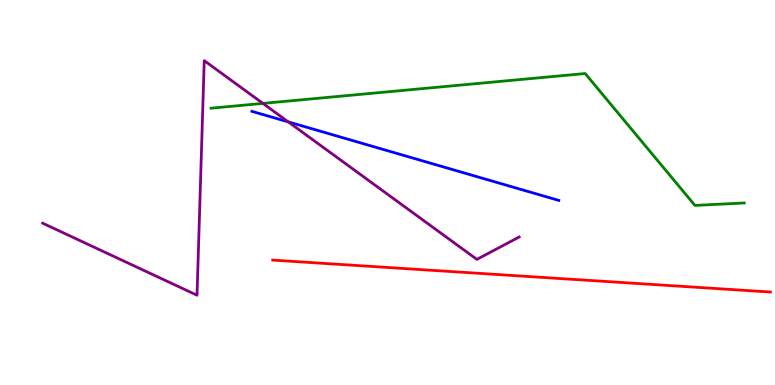[{'lines': ['blue', 'red'], 'intersections': []}, {'lines': ['green', 'red'], 'intersections': []}, {'lines': ['purple', 'red'], 'intersections': []}, {'lines': ['blue', 'green'], 'intersections': []}, {'lines': ['blue', 'purple'], 'intersections': [{'x': 3.72, 'y': 6.83}]}, {'lines': ['green', 'purple'], 'intersections': [{'x': 3.39, 'y': 7.31}]}]